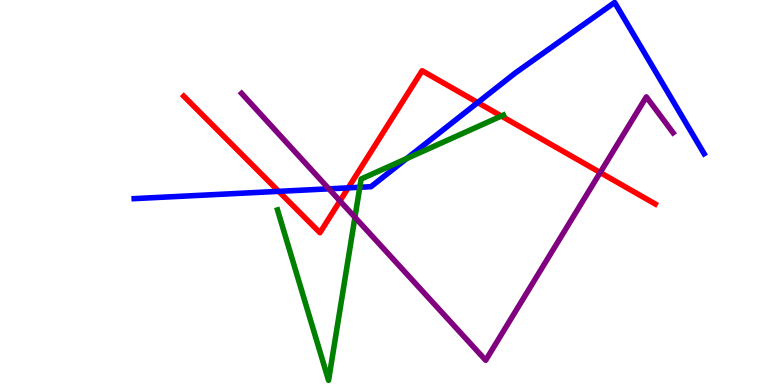[{'lines': ['blue', 'red'], 'intersections': [{'x': 3.6, 'y': 5.03}, {'x': 4.49, 'y': 5.12}, {'x': 6.16, 'y': 7.34}]}, {'lines': ['green', 'red'], 'intersections': [{'x': 6.47, 'y': 6.99}]}, {'lines': ['purple', 'red'], 'intersections': [{'x': 4.39, 'y': 4.78}, {'x': 7.74, 'y': 5.52}]}, {'lines': ['blue', 'green'], 'intersections': [{'x': 4.64, 'y': 5.14}, {'x': 5.25, 'y': 5.88}]}, {'lines': ['blue', 'purple'], 'intersections': [{'x': 4.24, 'y': 5.1}]}, {'lines': ['green', 'purple'], 'intersections': [{'x': 4.58, 'y': 4.36}]}]